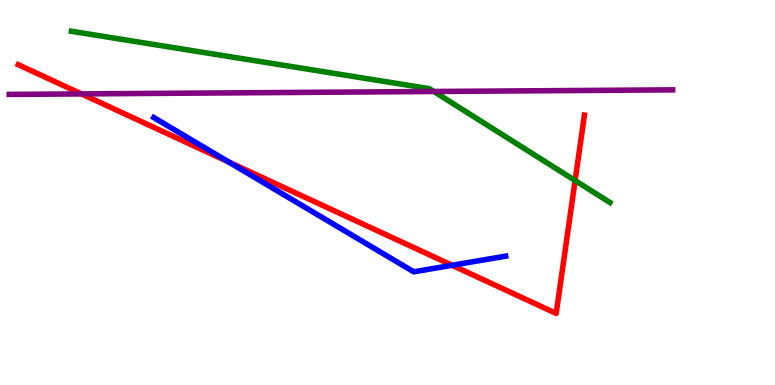[{'lines': ['blue', 'red'], 'intersections': [{'x': 2.95, 'y': 5.79}, {'x': 5.83, 'y': 3.11}]}, {'lines': ['green', 'red'], 'intersections': [{'x': 7.42, 'y': 5.31}]}, {'lines': ['purple', 'red'], 'intersections': [{'x': 1.05, 'y': 7.56}]}, {'lines': ['blue', 'green'], 'intersections': []}, {'lines': ['blue', 'purple'], 'intersections': []}, {'lines': ['green', 'purple'], 'intersections': [{'x': 5.6, 'y': 7.62}]}]